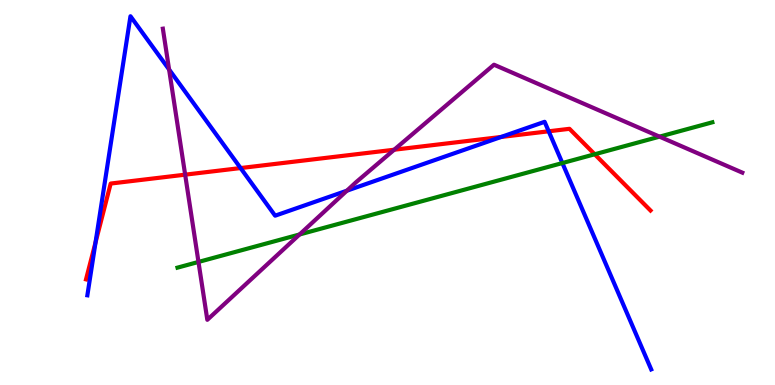[{'lines': ['blue', 'red'], 'intersections': [{'x': 1.23, 'y': 3.7}, {'x': 3.1, 'y': 5.63}, {'x': 6.47, 'y': 6.44}, {'x': 7.08, 'y': 6.59}]}, {'lines': ['green', 'red'], 'intersections': [{'x': 7.67, 'y': 5.99}]}, {'lines': ['purple', 'red'], 'intersections': [{'x': 2.39, 'y': 5.46}, {'x': 5.09, 'y': 6.11}]}, {'lines': ['blue', 'green'], 'intersections': [{'x': 7.26, 'y': 5.76}]}, {'lines': ['blue', 'purple'], 'intersections': [{'x': 2.18, 'y': 8.2}, {'x': 4.48, 'y': 5.05}]}, {'lines': ['green', 'purple'], 'intersections': [{'x': 2.56, 'y': 3.2}, {'x': 3.87, 'y': 3.91}, {'x': 8.51, 'y': 6.45}]}]